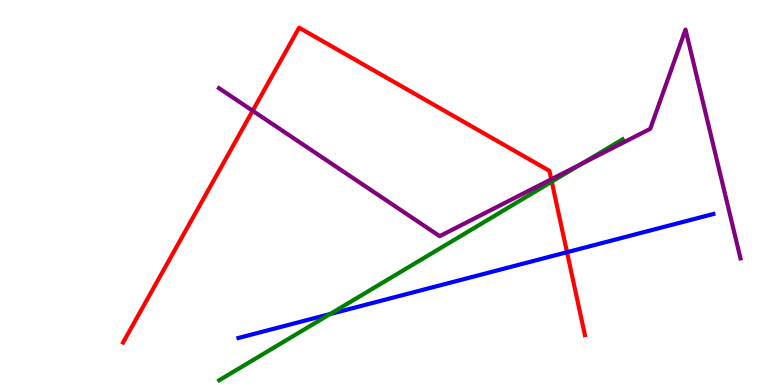[{'lines': ['blue', 'red'], 'intersections': [{'x': 7.32, 'y': 3.45}]}, {'lines': ['green', 'red'], 'intersections': [{'x': 7.12, 'y': 5.28}]}, {'lines': ['purple', 'red'], 'intersections': [{'x': 3.26, 'y': 7.12}, {'x': 7.11, 'y': 5.34}]}, {'lines': ['blue', 'green'], 'intersections': [{'x': 4.26, 'y': 1.84}]}, {'lines': ['blue', 'purple'], 'intersections': []}, {'lines': ['green', 'purple'], 'intersections': [{'x': 7.51, 'y': 5.75}]}]